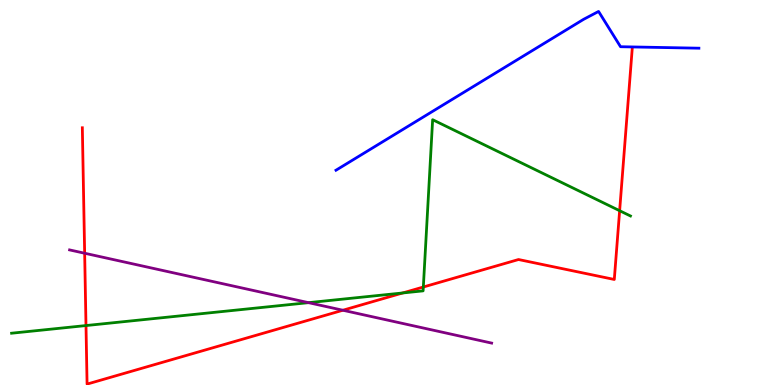[{'lines': ['blue', 'red'], 'intersections': []}, {'lines': ['green', 'red'], 'intersections': [{'x': 1.11, 'y': 1.54}, {'x': 5.2, 'y': 2.39}, {'x': 5.46, 'y': 2.55}, {'x': 8.0, 'y': 4.53}]}, {'lines': ['purple', 'red'], 'intersections': [{'x': 1.09, 'y': 3.42}, {'x': 4.42, 'y': 1.94}]}, {'lines': ['blue', 'green'], 'intersections': []}, {'lines': ['blue', 'purple'], 'intersections': []}, {'lines': ['green', 'purple'], 'intersections': [{'x': 3.98, 'y': 2.14}]}]